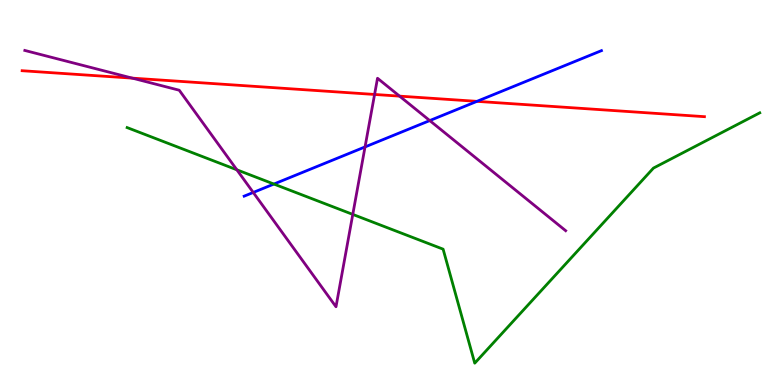[{'lines': ['blue', 'red'], 'intersections': [{'x': 6.15, 'y': 7.37}]}, {'lines': ['green', 'red'], 'intersections': []}, {'lines': ['purple', 'red'], 'intersections': [{'x': 1.71, 'y': 7.97}, {'x': 4.83, 'y': 7.55}, {'x': 5.16, 'y': 7.5}]}, {'lines': ['blue', 'green'], 'intersections': [{'x': 3.53, 'y': 5.22}]}, {'lines': ['blue', 'purple'], 'intersections': [{'x': 3.27, 'y': 5.0}, {'x': 4.71, 'y': 6.18}, {'x': 5.55, 'y': 6.87}]}, {'lines': ['green', 'purple'], 'intersections': [{'x': 3.06, 'y': 5.59}, {'x': 4.55, 'y': 4.43}]}]